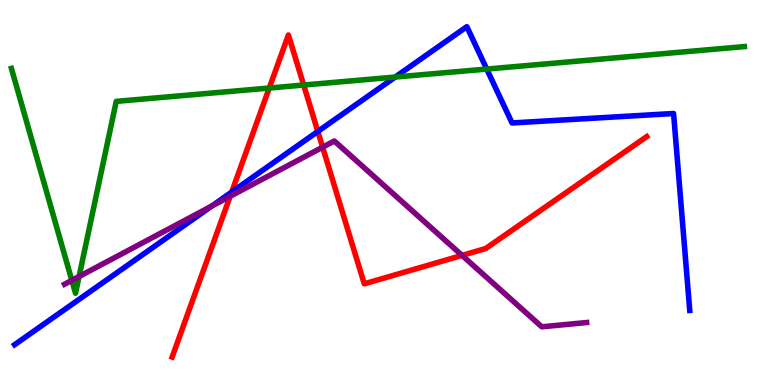[{'lines': ['blue', 'red'], 'intersections': [{'x': 2.99, 'y': 5.01}, {'x': 4.1, 'y': 6.59}]}, {'lines': ['green', 'red'], 'intersections': [{'x': 3.47, 'y': 7.71}, {'x': 3.92, 'y': 7.79}]}, {'lines': ['purple', 'red'], 'intersections': [{'x': 2.97, 'y': 4.9}, {'x': 4.16, 'y': 6.18}, {'x': 5.96, 'y': 3.37}]}, {'lines': ['blue', 'green'], 'intersections': [{'x': 5.1, 'y': 8.0}, {'x': 6.28, 'y': 8.21}]}, {'lines': ['blue', 'purple'], 'intersections': [{'x': 2.73, 'y': 4.65}]}, {'lines': ['green', 'purple'], 'intersections': [{'x': 0.927, 'y': 2.72}, {'x': 1.02, 'y': 2.82}]}]